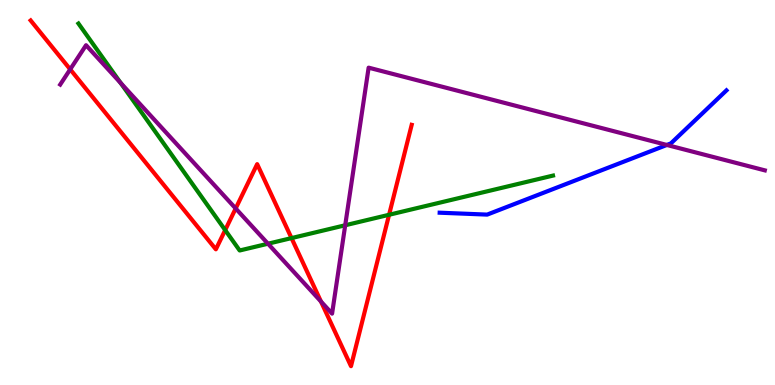[{'lines': ['blue', 'red'], 'intersections': []}, {'lines': ['green', 'red'], 'intersections': [{'x': 2.91, 'y': 4.02}, {'x': 3.76, 'y': 3.82}, {'x': 5.02, 'y': 4.42}]}, {'lines': ['purple', 'red'], 'intersections': [{'x': 0.906, 'y': 8.2}, {'x': 3.04, 'y': 4.59}, {'x': 4.14, 'y': 2.17}]}, {'lines': ['blue', 'green'], 'intersections': []}, {'lines': ['blue', 'purple'], 'intersections': [{'x': 8.6, 'y': 6.23}]}, {'lines': ['green', 'purple'], 'intersections': [{'x': 1.56, 'y': 7.84}, {'x': 3.46, 'y': 3.67}, {'x': 4.45, 'y': 4.15}]}]